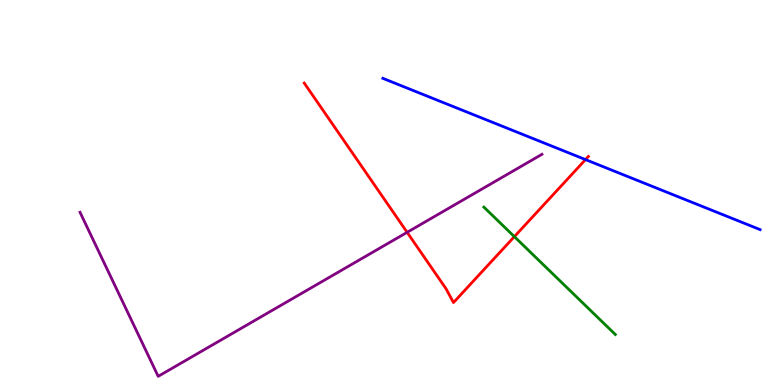[{'lines': ['blue', 'red'], 'intersections': [{'x': 7.55, 'y': 5.85}]}, {'lines': ['green', 'red'], 'intersections': [{'x': 6.64, 'y': 3.85}]}, {'lines': ['purple', 'red'], 'intersections': [{'x': 5.25, 'y': 3.97}]}, {'lines': ['blue', 'green'], 'intersections': []}, {'lines': ['blue', 'purple'], 'intersections': []}, {'lines': ['green', 'purple'], 'intersections': []}]